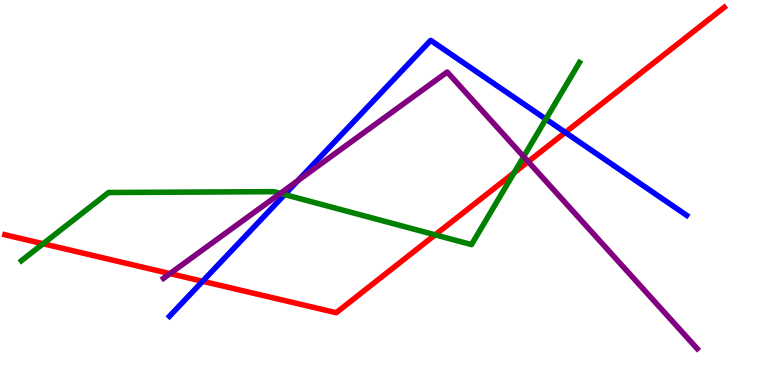[{'lines': ['blue', 'red'], 'intersections': [{'x': 2.61, 'y': 2.69}, {'x': 7.29, 'y': 6.56}]}, {'lines': ['green', 'red'], 'intersections': [{'x': 0.556, 'y': 3.67}, {'x': 5.61, 'y': 3.9}, {'x': 6.63, 'y': 5.51}]}, {'lines': ['purple', 'red'], 'intersections': [{'x': 2.19, 'y': 2.89}, {'x': 6.82, 'y': 5.8}]}, {'lines': ['blue', 'green'], 'intersections': [{'x': 3.67, 'y': 4.95}, {'x': 7.04, 'y': 6.91}]}, {'lines': ['blue', 'purple'], 'intersections': [{'x': 3.84, 'y': 5.31}]}, {'lines': ['green', 'purple'], 'intersections': [{'x': 3.62, 'y': 4.98}, {'x': 6.76, 'y': 5.93}]}]